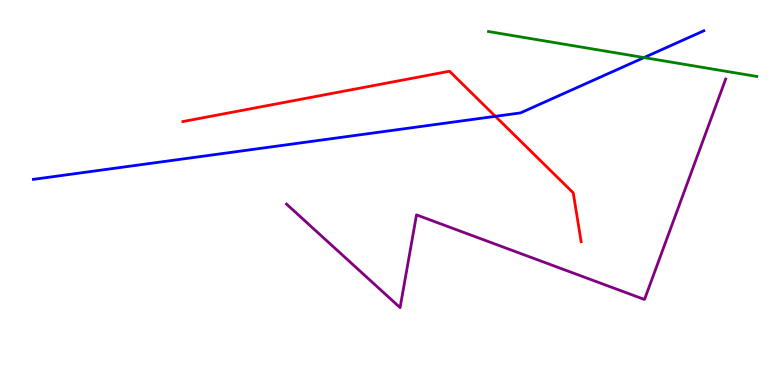[{'lines': ['blue', 'red'], 'intersections': [{'x': 6.39, 'y': 6.98}]}, {'lines': ['green', 'red'], 'intersections': []}, {'lines': ['purple', 'red'], 'intersections': []}, {'lines': ['blue', 'green'], 'intersections': [{'x': 8.31, 'y': 8.5}]}, {'lines': ['blue', 'purple'], 'intersections': []}, {'lines': ['green', 'purple'], 'intersections': []}]